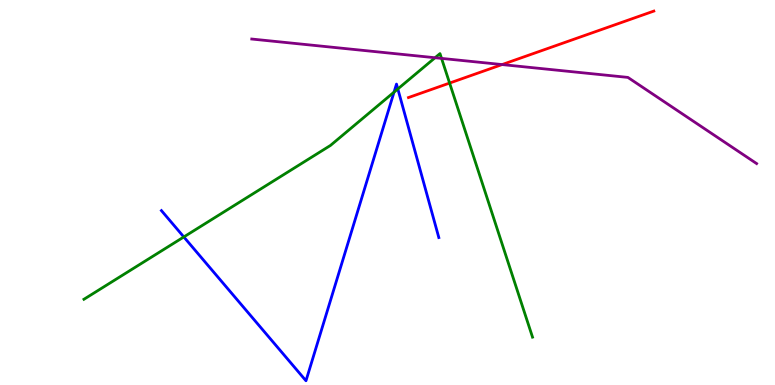[{'lines': ['blue', 'red'], 'intersections': []}, {'lines': ['green', 'red'], 'intersections': [{'x': 5.8, 'y': 7.84}]}, {'lines': ['purple', 'red'], 'intersections': [{'x': 6.48, 'y': 8.32}]}, {'lines': ['blue', 'green'], 'intersections': [{'x': 2.37, 'y': 3.85}, {'x': 5.08, 'y': 7.61}, {'x': 5.13, 'y': 7.69}]}, {'lines': ['blue', 'purple'], 'intersections': []}, {'lines': ['green', 'purple'], 'intersections': [{'x': 5.61, 'y': 8.5}, {'x': 5.7, 'y': 8.48}]}]